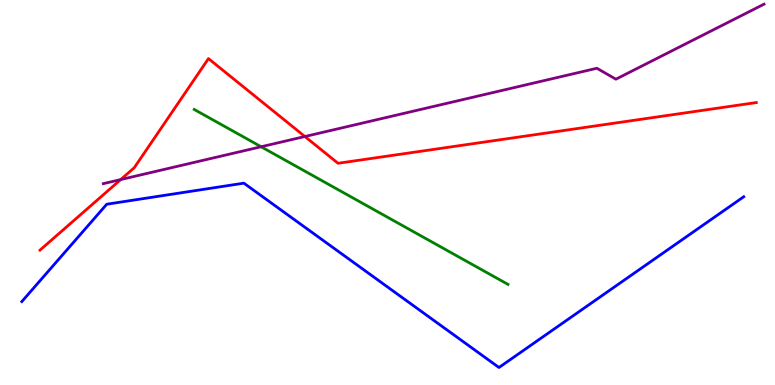[{'lines': ['blue', 'red'], 'intersections': []}, {'lines': ['green', 'red'], 'intersections': []}, {'lines': ['purple', 'red'], 'intersections': [{'x': 1.56, 'y': 5.34}, {'x': 3.93, 'y': 6.45}]}, {'lines': ['blue', 'green'], 'intersections': []}, {'lines': ['blue', 'purple'], 'intersections': []}, {'lines': ['green', 'purple'], 'intersections': [{'x': 3.37, 'y': 6.19}]}]